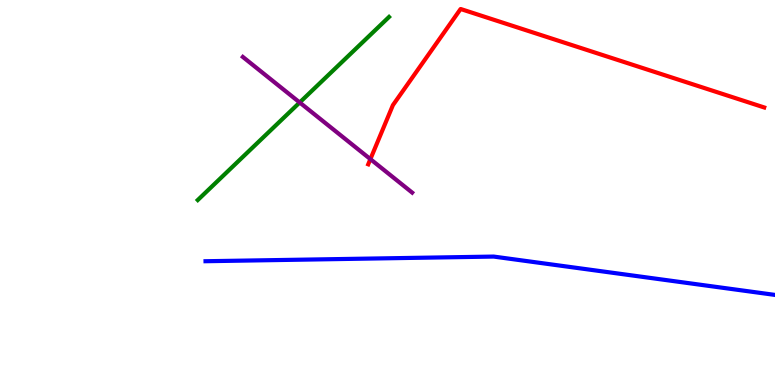[{'lines': ['blue', 'red'], 'intersections': []}, {'lines': ['green', 'red'], 'intersections': []}, {'lines': ['purple', 'red'], 'intersections': [{'x': 4.78, 'y': 5.87}]}, {'lines': ['blue', 'green'], 'intersections': []}, {'lines': ['blue', 'purple'], 'intersections': []}, {'lines': ['green', 'purple'], 'intersections': [{'x': 3.87, 'y': 7.34}]}]